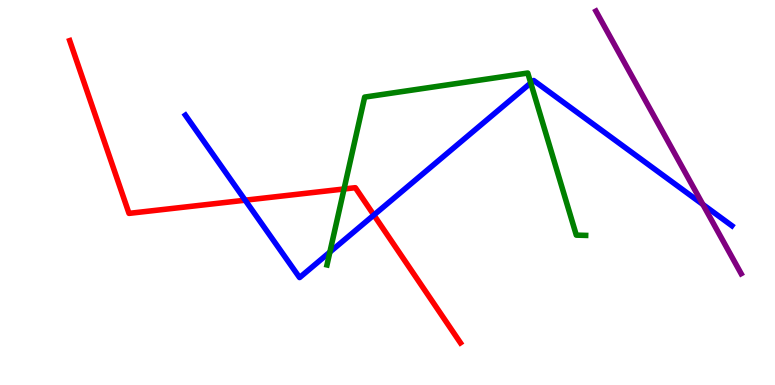[{'lines': ['blue', 'red'], 'intersections': [{'x': 3.16, 'y': 4.8}, {'x': 4.82, 'y': 4.41}]}, {'lines': ['green', 'red'], 'intersections': [{'x': 4.44, 'y': 5.09}]}, {'lines': ['purple', 'red'], 'intersections': []}, {'lines': ['blue', 'green'], 'intersections': [{'x': 4.26, 'y': 3.45}, {'x': 6.85, 'y': 7.84}]}, {'lines': ['blue', 'purple'], 'intersections': [{'x': 9.07, 'y': 4.69}]}, {'lines': ['green', 'purple'], 'intersections': []}]